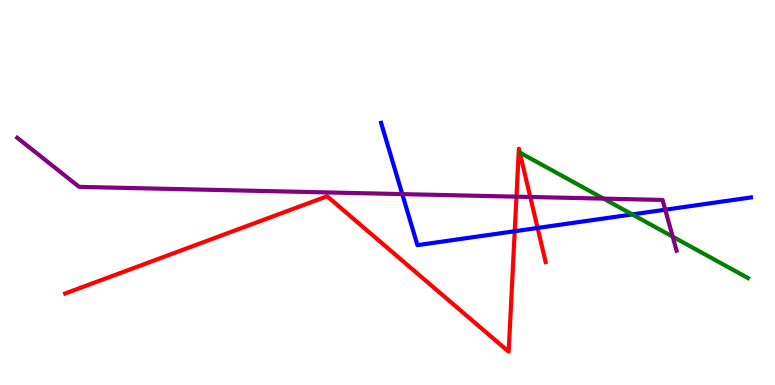[{'lines': ['blue', 'red'], 'intersections': [{'x': 6.64, 'y': 3.99}, {'x': 6.94, 'y': 4.08}]}, {'lines': ['green', 'red'], 'intersections': []}, {'lines': ['purple', 'red'], 'intersections': [{'x': 6.66, 'y': 4.89}, {'x': 6.84, 'y': 4.88}]}, {'lines': ['blue', 'green'], 'intersections': [{'x': 8.16, 'y': 4.43}]}, {'lines': ['blue', 'purple'], 'intersections': [{'x': 5.19, 'y': 4.96}, {'x': 8.58, 'y': 4.55}]}, {'lines': ['green', 'purple'], 'intersections': [{'x': 7.79, 'y': 4.84}, {'x': 8.68, 'y': 3.85}]}]